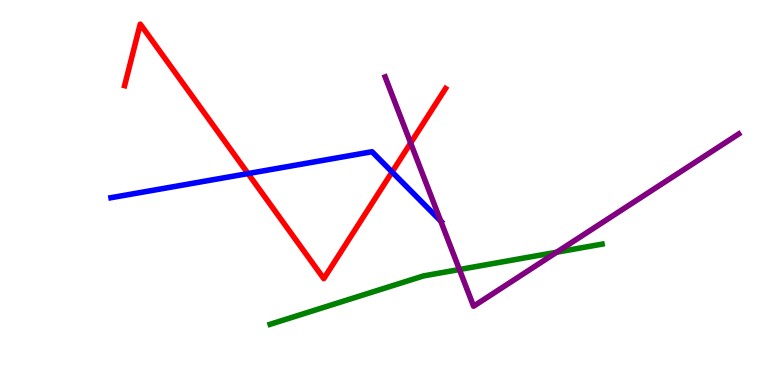[{'lines': ['blue', 'red'], 'intersections': [{'x': 3.2, 'y': 5.49}, {'x': 5.06, 'y': 5.53}]}, {'lines': ['green', 'red'], 'intersections': []}, {'lines': ['purple', 'red'], 'intersections': [{'x': 5.3, 'y': 6.29}]}, {'lines': ['blue', 'green'], 'intersections': []}, {'lines': ['blue', 'purple'], 'intersections': [{'x': 5.69, 'y': 4.26}]}, {'lines': ['green', 'purple'], 'intersections': [{'x': 5.93, 'y': 3.0}, {'x': 7.18, 'y': 3.45}]}]